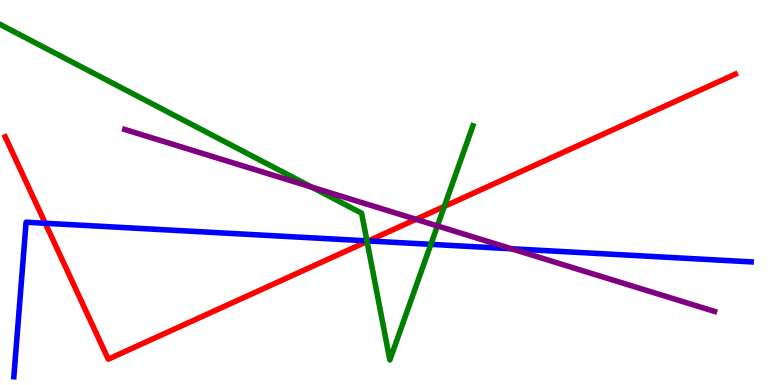[{'lines': ['blue', 'red'], 'intersections': [{'x': 0.584, 'y': 4.2}, {'x': 4.75, 'y': 3.74}]}, {'lines': ['green', 'red'], 'intersections': [{'x': 4.74, 'y': 3.73}, {'x': 5.73, 'y': 4.64}]}, {'lines': ['purple', 'red'], 'intersections': [{'x': 5.37, 'y': 4.3}]}, {'lines': ['blue', 'green'], 'intersections': [{'x': 4.73, 'y': 3.74}, {'x': 5.56, 'y': 3.65}]}, {'lines': ['blue', 'purple'], 'intersections': [{'x': 6.6, 'y': 3.54}]}, {'lines': ['green', 'purple'], 'intersections': [{'x': 4.02, 'y': 5.14}, {'x': 5.64, 'y': 4.13}]}]